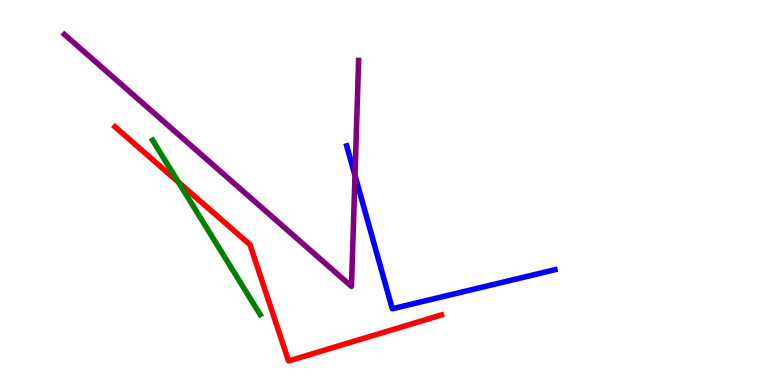[{'lines': ['blue', 'red'], 'intersections': []}, {'lines': ['green', 'red'], 'intersections': [{'x': 2.3, 'y': 5.26}]}, {'lines': ['purple', 'red'], 'intersections': []}, {'lines': ['blue', 'green'], 'intersections': []}, {'lines': ['blue', 'purple'], 'intersections': [{'x': 4.58, 'y': 5.44}]}, {'lines': ['green', 'purple'], 'intersections': []}]